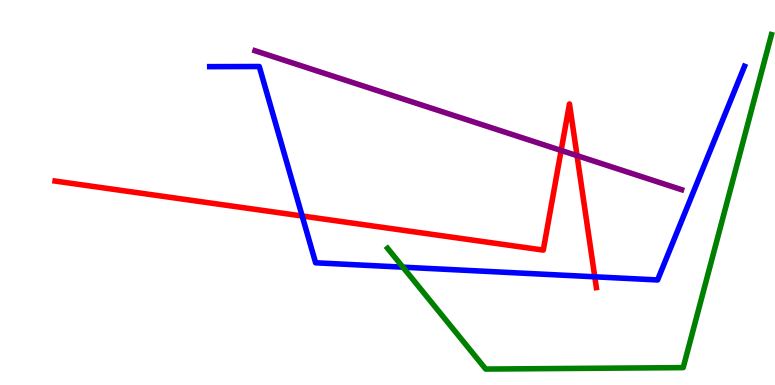[{'lines': ['blue', 'red'], 'intersections': [{'x': 3.9, 'y': 4.39}, {'x': 7.67, 'y': 2.81}]}, {'lines': ['green', 'red'], 'intersections': []}, {'lines': ['purple', 'red'], 'intersections': [{'x': 7.24, 'y': 6.09}, {'x': 7.45, 'y': 5.96}]}, {'lines': ['blue', 'green'], 'intersections': [{'x': 5.2, 'y': 3.06}]}, {'lines': ['blue', 'purple'], 'intersections': []}, {'lines': ['green', 'purple'], 'intersections': []}]